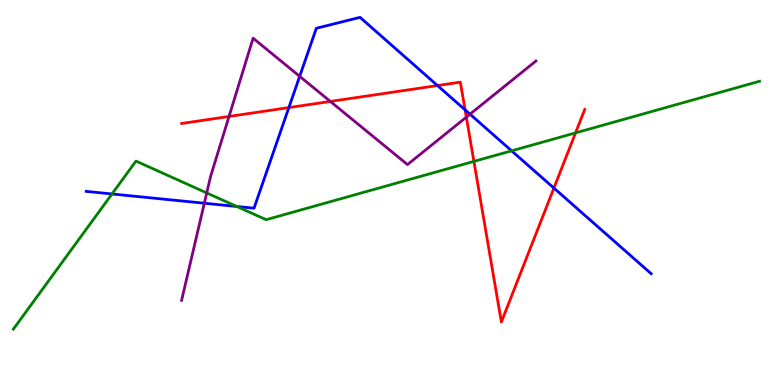[{'lines': ['blue', 'red'], 'intersections': [{'x': 3.73, 'y': 7.21}, {'x': 5.64, 'y': 7.78}, {'x': 6.0, 'y': 7.15}, {'x': 7.15, 'y': 5.12}]}, {'lines': ['green', 'red'], 'intersections': [{'x': 6.11, 'y': 5.81}, {'x': 7.43, 'y': 6.55}]}, {'lines': ['purple', 'red'], 'intersections': [{'x': 2.96, 'y': 6.98}, {'x': 4.26, 'y': 7.37}, {'x': 6.02, 'y': 6.96}]}, {'lines': ['blue', 'green'], 'intersections': [{'x': 1.45, 'y': 4.96}, {'x': 3.06, 'y': 4.64}, {'x': 6.6, 'y': 6.08}]}, {'lines': ['blue', 'purple'], 'intersections': [{'x': 2.64, 'y': 4.72}, {'x': 3.87, 'y': 8.02}, {'x': 6.06, 'y': 7.03}]}, {'lines': ['green', 'purple'], 'intersections': [{'x': 2.67, 'y': 4.99}]}]